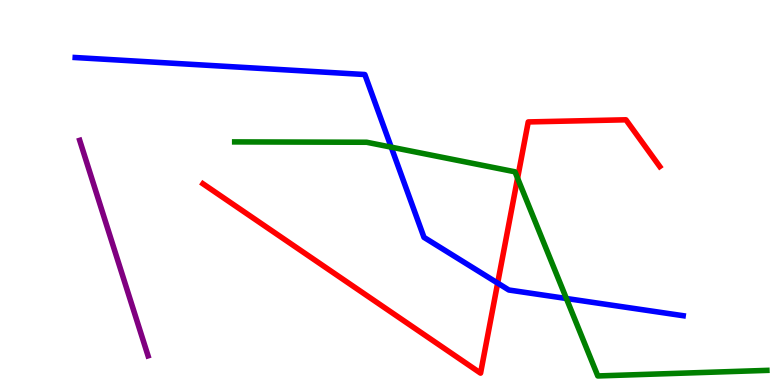[{'lines': ['blue', 'red'], 'intersections': [{'x': 6.42, 'y': 2.65}]}, {'lines': ['green', 'red'], 'intersections': [{'x': 6.68, 'y': 5.37}]}, {'lines': ['purple', 'red'], 'intersections': []}, {'lines': ['blue', 'green'], 'intersections': [{'x': 5.05, 'y': 6.18}, {'x': 7.31, 'y': 2.25}]}, {'lines': ['blue', 'purple'], 'intersections': []}, {'lines': ['green', 'purple'], 'intersections': []}]